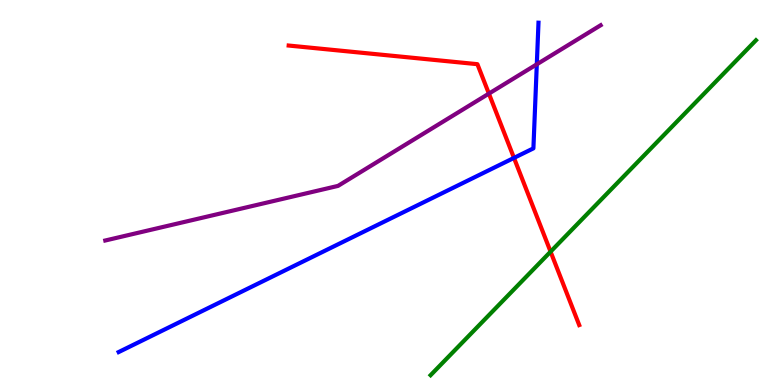[{'lines': ['blue', 'red'], 'intersections': [{'x': 6.63, 'y': 5.9}]}, {'lines': ['green', 'red'], 'intersections': [{'x': 7.1, 'y': 3.46}]}, {'lines': ['purple', 'red'], 'intersections': [{'x': 6.31, 'y': 7.57}]}, {'lines': ['blue', 'green'], 'intersections': []}, {'lines': ['blue', 'purple'], 'intersections': [{'x': 6.93, 'y': 8.33}]}, {'lines': ['green', 'purple'], 'intersections': []}]